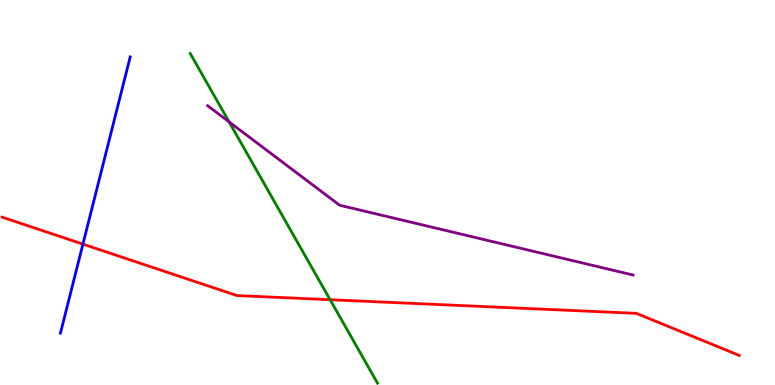[{'lines': ['blue', 'red'], 'intersections': [{'x': 1.07, 'y': 3.66}]}, {'lines': ['green', 'red'], 'intersections': [{'x': 4.26, 'y': 2.22}]}, {'lines': ['purple', 'red'], 'intersections': []}, {'lines': ['blue', 'green'], 'intersections': []}, {'lines': ['blue', 'purple'], 'intersections': []}, {'lines': ['green', 'purple'], 'intersections': [{'x': 2.96, 'y': 6.83}]}]